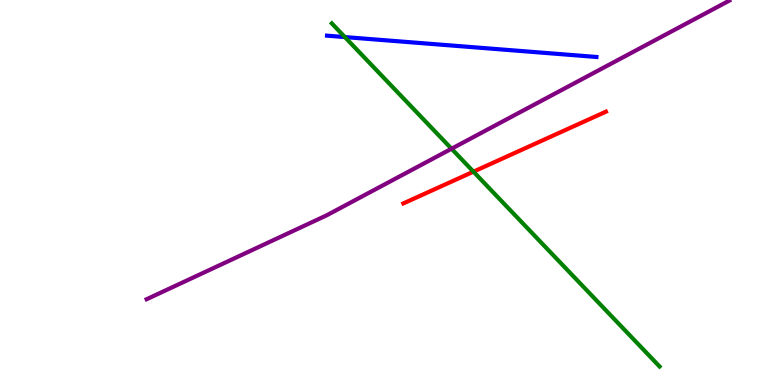[{'lines': ['blue', 'red'], 'intersections': []}, {'lines': ['green', 'red'], 'intersections': [{'x': 6.11, 'y': 5.54}]}, {'lines': ['purple', 'red'], 'intersections': []}, {'lines': ['blue', 'green'], 'intersections': [{'x': 4.45, 'y': 9.04}]}, {'lines': ['blue', 'purple'], 'intersections': []}, {'lines': ['green', 'purple'], 'intersections': [{'x': 5.83, 'y': 6.14}]}]